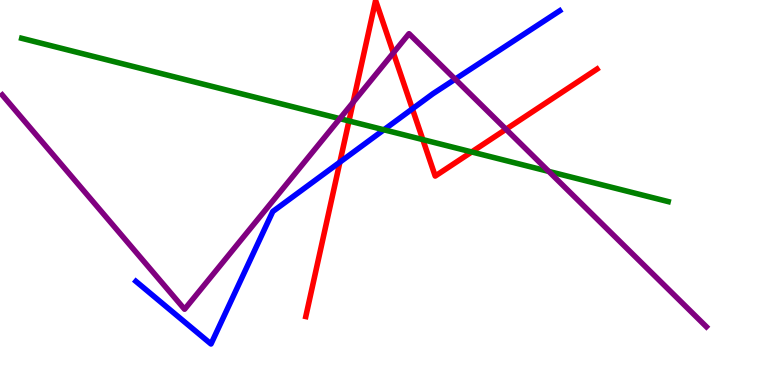[{'lines': ['blue', 'red'], 'intersections': [{'x': 4.39, 'y': 5.79}, {'x': 5.32, 'y': 7.17}]}, {'lines': ['green', 'red'], 'intersections': [{'x': 4.5, 'y': 6.86}, {'x': 5.46, 'y': 6.37}, {'x': 6.09, 'y': 6.05}]}, {'lines': ['purple', 'red'], 'intersections': [{'x': 4.56, 'y': 7.34}, {'x': 5.08, 'y': 8.63}, {'x': 6.53, 'y': 6.64}]}, {'lines': ['blue', 'green'], 'intersections': [{'x': 4.95, 'y': 6.63}]}, {'lines': ['blue', 'purple'], 'intersections': [{'x': 5.87, 'y': 7.94}]}, {'lines': ['green', 'purple'], 'intersections': [{'x': 4.38, 'y': 6.92}, {'x': 7.08, 'y': 5.55}]}]